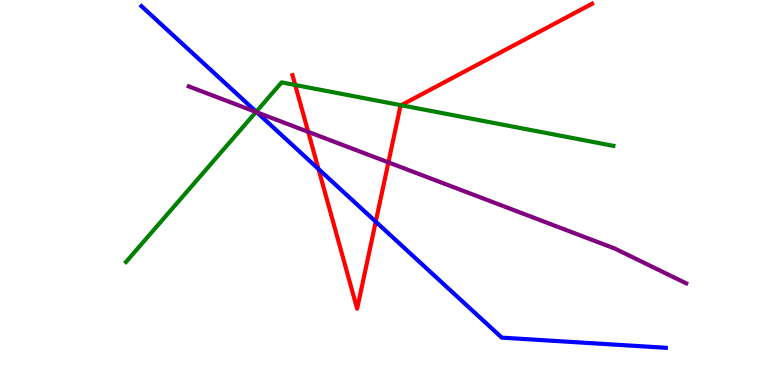[{'lines': ['blue', 'red'], 'intersections': [{'x': 4.11, 'y': 5.61}, {'x': 4.85, 'y': 4.24}]}, {'lines': ['green', 'red'], 'intersections': [{'x': 3.81, 'y': 7.79}, {'x': 5.18, 'y': 7.27}]}, {'lines': ['purple', 'red'], 'intersections': [{'x': 3.98, 'y': 6.58}, {'x': 5.01, 'y': 5.78}]}, {'lines': ['blue', 'green'], 'intersections': [{'x': 3.31, 'y': 7.1}]}, {'lines': ['blue', 'purple'], 'intersections': [{'x': 3.31, 'y': 7.08}]}, {'lines': ['green', 'purple'], 'intersections': [{'x': 3.3, 'y': 7.09}]}]